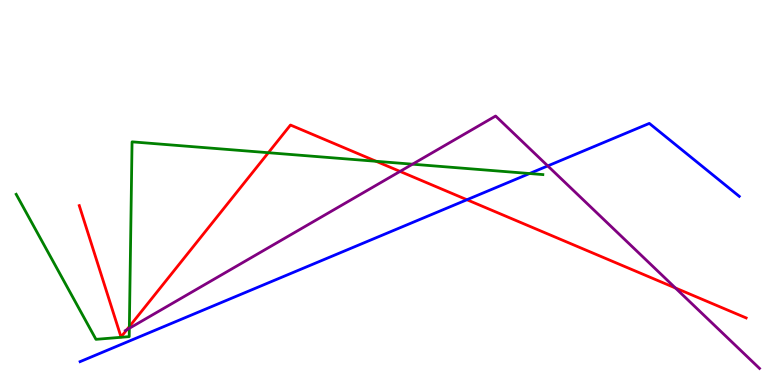[{'lines': ['blue', 'red'], 'intersections': [{'x': 6.03, 'y': 4.81}]}, {'lines': ['green', 'red'], 'intersections': [{'x': 1.67, 'y': 1.52}, {'x': 3.46, 'y': 6.03}, {'x': 4.85, 'y': 5.81}]}, {'lines': ['purple', 'red'], 'intersections': [{'x': 1.64, 'y': 1.43}, {'x': 5.16, 'y': 5.55}, {'x': 8.71, 'y': 2.52}]}, {'lines': ['blue', 'green'], 'intersections': [{'x': 6.83, 'y': 5.49}]}, {'lines': ['blue', 'purple'], 'intersections': [{'x': 7.07, 'y': 5.69}]}, {'lines': ['green', 'purple'], 'intersections': [{'x': 1.67, 'y': 1.47}, {'x': 5.32, 'y': 5.74}]}]